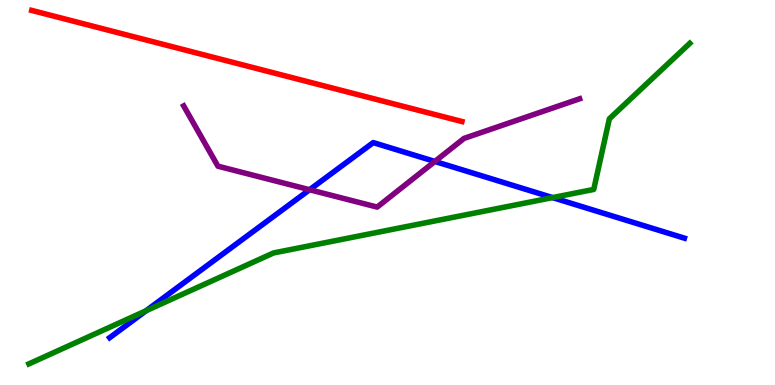[{'lines': ['blue', 'red'], 'intersections': []}, {'lines': ['green', 'red'], 'intersections': []}, {'lines': ['purple', 'red'], 'intersections': []}, {'lines': ['blue', 'green'], 'intersections': [{'x': 1.89, 'y': 1.93}, {'x': 7.13, 'y': 4.87}]}, {'lines': ['blue', 'purple'], 'intersections': [{'x': 3.99, 'y': 5.07}, {'x': 5.61, 'y': 5.81}]}, {'lines': ['green', 'purple'], 'intersections': []}]